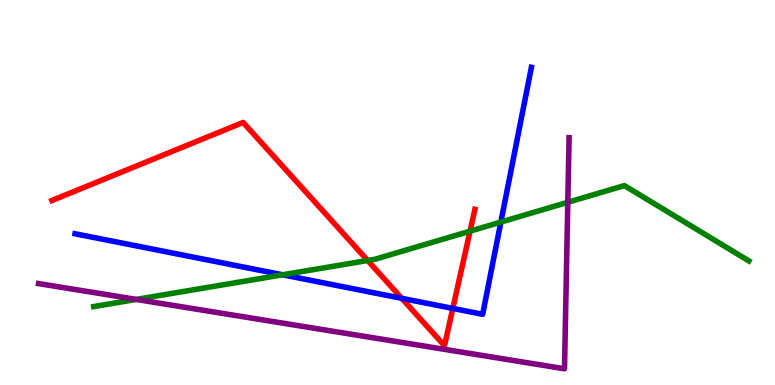[{'lines': ['blue', 'red'], 'intersections': [{'x': 5.18, 'y': 2.25}, {'x': 5.84, 'y': 1.99}]}, {'lines': ['green', 'red'], 'intersections': [{'x': 4.74, 'y': 3.23}, {'x': 6.07, 'y': 4.0}]}, {'lines': ['purple', 'red'], 'intersections': []}, {'lines': ['blue', 'green'], 'intersections': [{'x': 3.65, 'y': 2.86}, {'x': 6.46, 'y': 4.23}]}, {'lines': ['blue', 'purple'], 'intersections': []}, {'lines': ['green', 'purple'], 'intersections': [{'x': 1.76, 'y': 2.22}, {'x': 7.33, 'y': 4.75}]}]